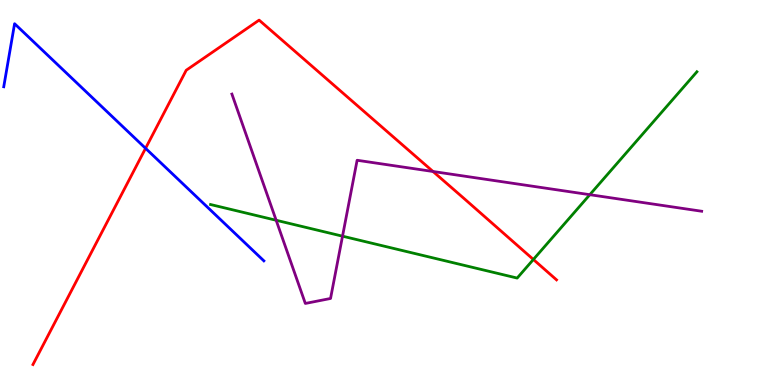[{'lines': ['blue', 'red'], 'intersections': [{'x': 1.88, 'y': 6.15}]}, {'lines': ['green', 'red'], 'intersections': [{'x': 6.88, 'y': 3.26}]}, {'lines': ['purple', 'red'], 'intersections': [{'x': 5.59, 'y': 5.55}]}, {'lines': ['blue', 'green'], 'intersections': []}, {'lines': ['blue', 'purple'], 'intersections': []}, {'lines': ['green', 'purple'], 'intersections': [{'x': 3.56, 'y': 4.28}, {'x': 4.42, 'y': 3.87}, {'x': 7.61, 'y': 4.94}]}]